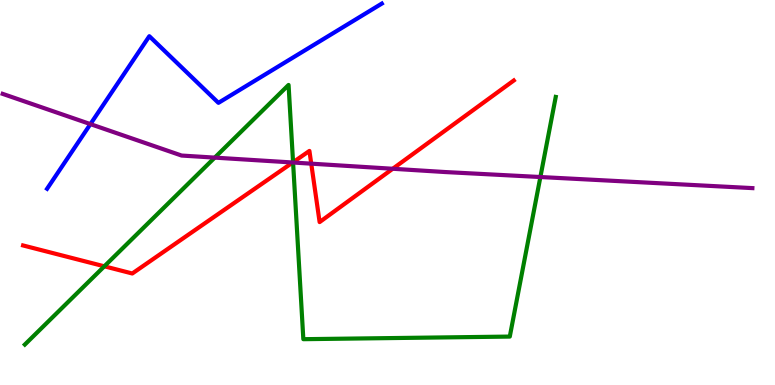[{'lines': ['blue', 'red'], 'intersections': []}, {'lines': ['green', 'red'], 'intersections': [{'x': 1.35, 'y': 3.08}, {'x': 3.78, 'y': 5.79}]}, {'lines': ['purple', 'red'], 'intersections': [{'x': 3.78, 'y': 5.78}, {'x': 4.02, 'y': 5.75}, {'x': 5.07, 'y': 5.62}]}, {'lines': ['blue', 'green'], 'intersections': []}, {'lines': ['blue', 'purple'], 'intersections': [{'x': 1.17, 'y': 6.78}]}, {'lines': ['green', 'purple'], 'intersections': [{'x': 2.77, 'y': 5.91}, {'x': 3.78, 'y': 5.78}, {'x': 6.97, 'y': 5.4}]}]